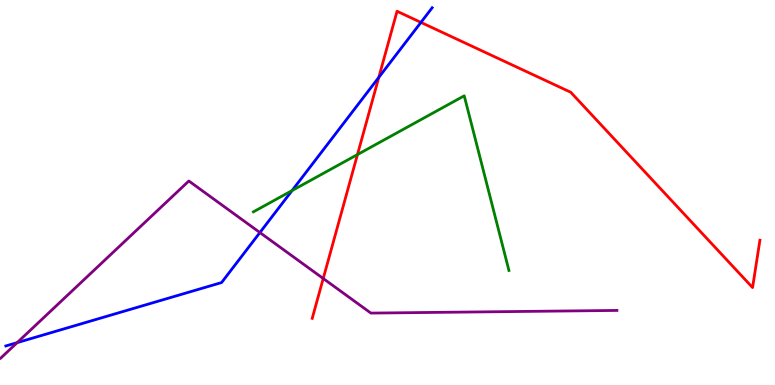[{'lines': ['blue', 'red'], 'intersections': [{'x': 4.89, 'y': 7.99}, {'x': 5.43, 'y': 9.42}]}, {'lines': ['green', 'red'], 'intersections': [{'x': 4.61, 'y': 5.99}]}, {'lines': ['purple', 'red'], 'intersections': [{'x': 4.17, 'y': 2.77}]}, {'lines': ['blue', 'green'], 'intersections': [{'x': 3.77, 'y': 5.05}]}, {'lines': ['blue', 'purple'], 'intersections': [{'x': 0.221, 'y': 1.1}, {'x': 3.35, 'y': 3.96}]}, {'lines': ['green', 'purple'], 'intersections': []}]